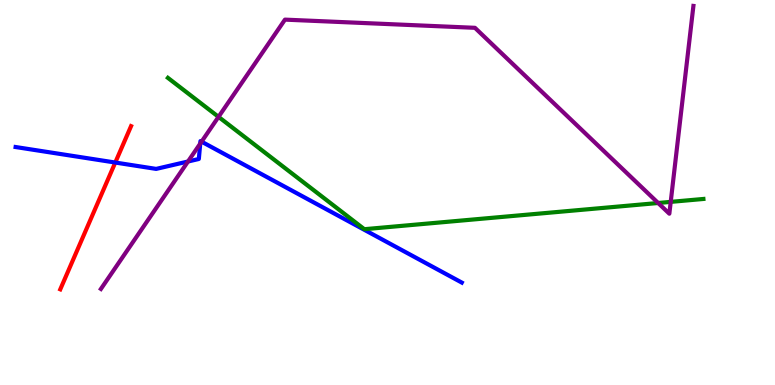[{'lines': ['blue', 'red'], 'intersections': [{'x': 1.49, 'y': 5.78}]}, {'lines': ['green', 'red'], 'intersections': []}, {'lines': ['purple', 'red'], 'intersections': []}, {'lines': ['blue', 'green'], 'intersections': []}, {'lines': ['blue', 'purple'], 'intersections': [{'x': 2.43, 'y': 5.81}, {'x': 2.58, 'y': 6.27}, {'x': 2.6, 'y': 6.32}]}, {'lines': ['green', 'purple'], 'intersections': [{'x': 2.82, 'y': 6.96}, {'x': 8.49, 'y': 4.73}, {'x': 8.65, 'y': 4.76}]}]